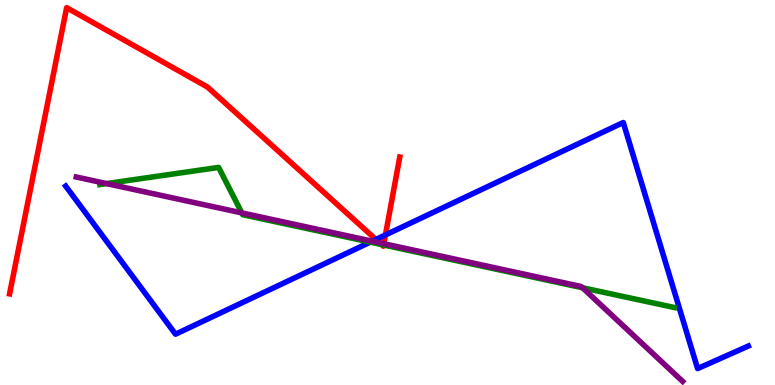[{'lines': ['blue', 'red'], 'intersections': [{'x': 4.85, 'y': 3.78}, {'x': 4.97, 'y': 3.9}]}, {'lines': ['green', 'red'], 'intersections': [{'x': 4.92, 'y': 3.65}, {'x': 4.95, 'y': 3.64}]}, {'lines': ['purple', 'red'], 'intersections': [{'x': 4.9, 'y': 3.69}, {'x': 4.95, 'y': 3.67}]}, {'lines': ['blue', 'green'], 'intersections': [{'x': 4.78, 'y': 3.71}]}, {'lines': ['blue', 'purple'], 'intersections': [{'x': 4.8, 'y': 3.74}]}, {'lines': ['green', 'purple'], 'intersections': [{'x': 1.38, 'y': 5.23}, {'x': 3.12, 'y': 4.47}, {'x': 7.52, 'y': 2.53}]}]